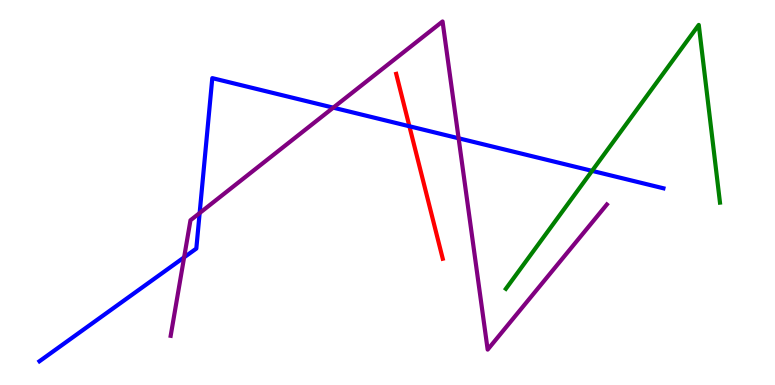[{'lines': ['blue', 'red'], 'intersections': [{'x': 5.28, 'y': 6.72}]}, {'lines': ['green', 'red'], 'intersections': []}, {'lines': ['purple', 'red'], 'intersections': []}, {'lines': ['blue', 'green'], 'intersections': [{'x': 7.64, 'y': 5.56}]}, {'lines': ['blue', 'purple'], 'intersections': [{'x': 2.38, 'y': 3.32}, {'x': 2.58, 'y': 4.47}, {'x': 4.3, 'y': 7.2}, {'x': 5.92, 'y': 6.41}]}, {'lines': ['green', 'purple'], 'intersections': []}]